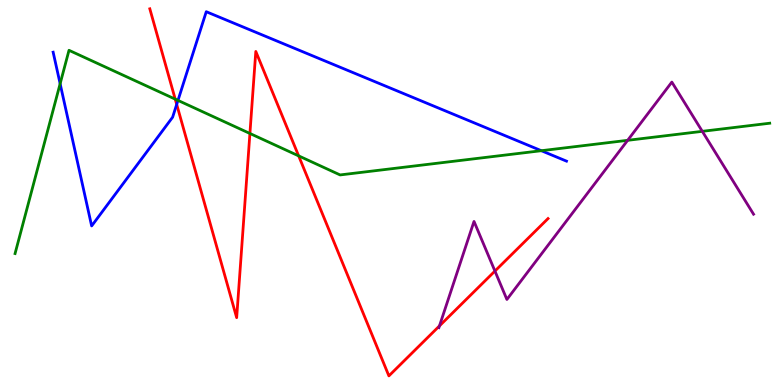[{'lines': ['blue', 'red'], 'intersections': [{'x': 2.28, 'y': 7.29}]}, {'lines': ['green', 'red'], 'intersections': [{'x': 2.26, 'y': 7.43}, {'x': 3.22, 'y': 6.53}, {'x': 3.85, 'y': 5.95}]}, {'lines': ['purple', 'red'], 'intersections': [{'x': 5.67, 'y': 1.54}, {'x': 6.39, 'y': 2.96}]}, {'lines': ['blue', 'green'], 'intersections': [{'x': 0.776, 'y': 7.83}, {'x': 2.3, 'y': 7.39}, {'x': 6.99, 'y': 6.09}]}, {'lines': ['blue', 'purple'], 'intersections': []}, {'lines': ['green', 'purple'], 'intersections': [{'x': 8.1, 'y': 6.36}, {'x': 9.06, 'y': 6.59}]}]